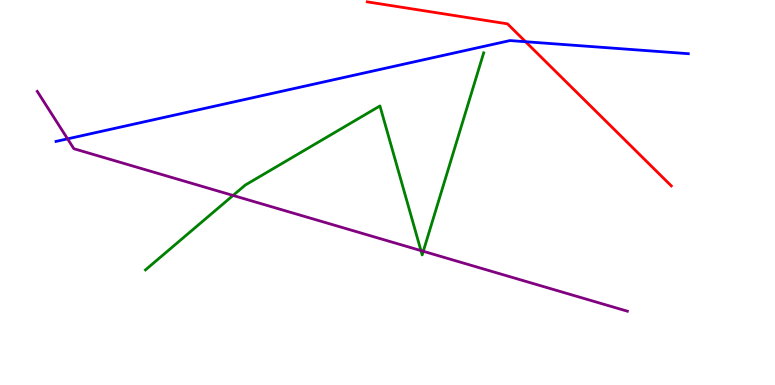[{'lines': ['blue', 'red'], 'intersections': [{'x': 6.78, 'y': 8.92}]}, {'lines': ['green', 'red'], 'intersections': []}, {'lines': ['purple', 'red'], 'intersections': []}, {'lines': ['blue', 'green'], 'intersections': []}, {'lines': ['blue', 'purple'], 'intersections': [{'x': 0.872, 'y': 6.39}]}, {'lines': ['green', 'purple'], 'intersections': [{'x': 3.01, 'y': 4.92}, {'x': 5.43, 'y': 3.49}, {'x': 5.46, 'y': 3.47}]}]